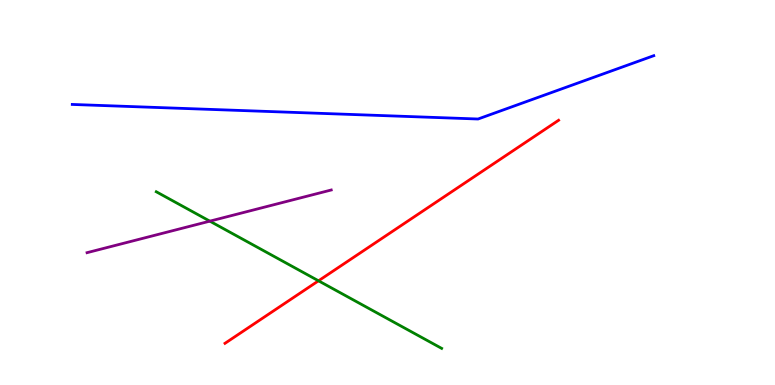[{'lines': ['blue', 'red'], 'intersections': []}, {'lines': ['green', 'red'], 'intersections': [{'x': 4.11, 'y': 2.71}]}, {'lines': ['purple', 'red'], 'intersections': []}, {'lines': ['blue', 'green'], 'intersections': []}, {'lines': ['blue', 'purple'], 'intersections': []}, {'lines': ['green', 'purple'], 'intersections': [{'x': 2.71, 'y': 4.26}]}]